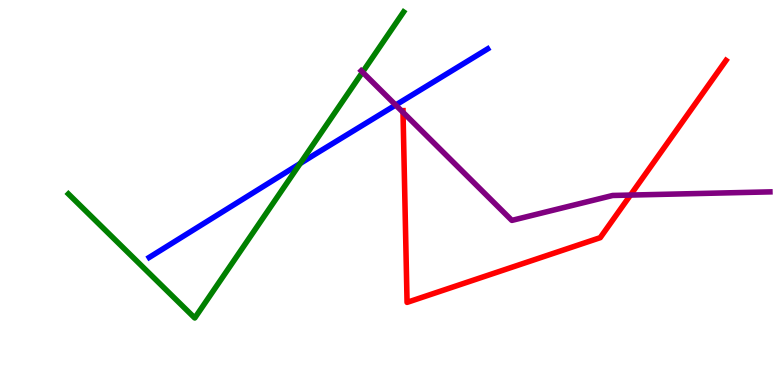[{'lines': ['blue', 'red'], 'intersections': []}, {'lines': ['green', 'red'], 'intersections': []}, {'lines': ['purple', 'red'], 'intersections': [{'x': 5.2, 'y': 7.08}, {'x': 8.14, 'y': 4.93}]}, {'lines': ['blue', 'green'], 'intersections': [{'x': 3.87, 'y': 5.75}]}, {'lines': ['blue', 'purple'], 'intersections': [{'x': 5.11, 'y': 7.27}]}, {'lines': ['green', 'purple'], 'intersections': [{'x': 4.68, 'y': 8.13}]}]